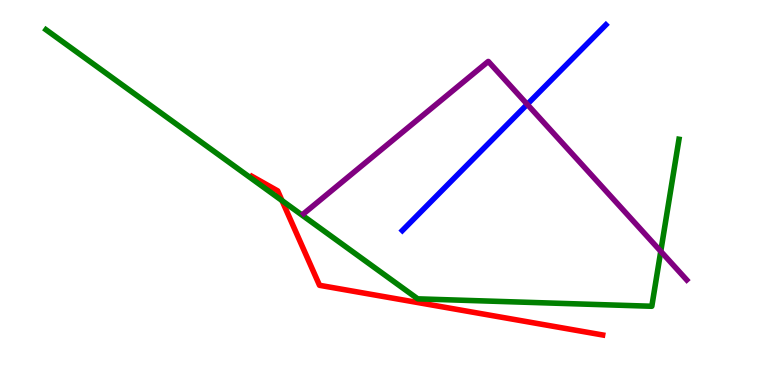[{'lines': ['blue', 'red'], 'intersections': []}, {'lines': ['green', 'red'], 'intersections': [{'x': 3.64, 'y': 4.79}]}, {'lines': ['purple', 'red'], 'intersections': []}, {'lines': ['blue', 'green'], 'intersections': []}, {'lines': ['blue', 'purple'], 'intersections': [{'x': 6.8, 'y': 7.29}]}, {'lines': ['green', 'purple'], 'intersections': [{'x': 8.53, 'y': 3.47}]}]